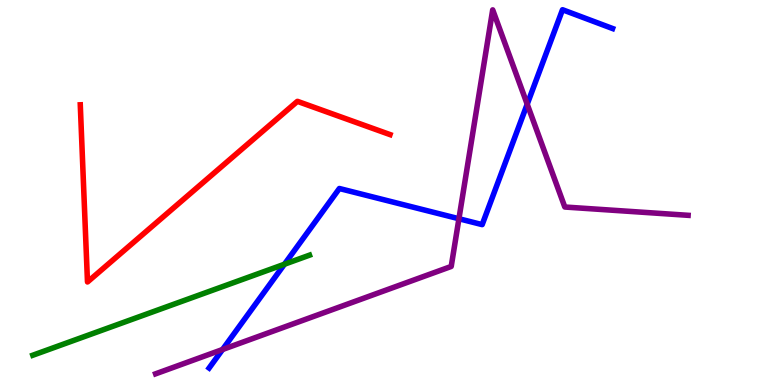[{'lines': ['blue', 'red'], 'intersections': []}, {'lines': ['green', 'red'], 'intersections': []}, {'lines': ['purple', 'red'], 'intersections': []}, {'lines': ['blue', 'green'], 'intersections': [{'x': 3.67, 'y': 3.14}]}, {'lines': ['blue', 'purple'], 'intersections': [{'x': 2.87, 'y': 0.922}, {'x': 5.92, 'y': 4.32}, {'x': 6.8, 'y': 7.29}]}, {'lines': ['green', 'purple'], 'intersections': []}]